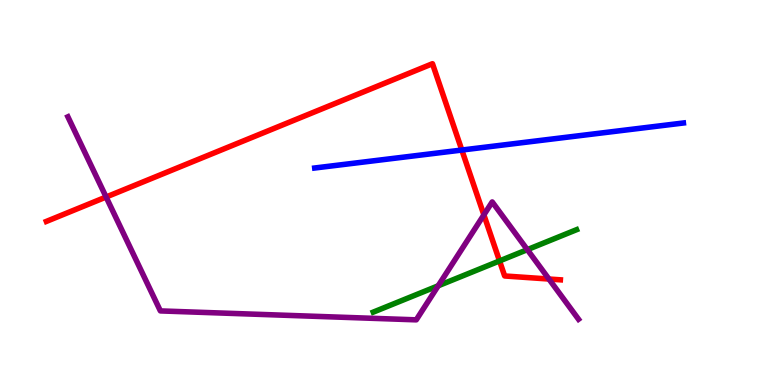[{'lines': ['blue', 'red'], 'intersections': [{'x': 5.96, 'y': 6.1}]}, {'lines': ['green', 'red'], 'intersections': [{'x': 6.45, 'y': 3.22}]}, {'lines': ['purple', 'red'], 'intersections': [{'x': 1.37, 'y': 4.88}, {'x': 6.24, 'y': 4.42}, {'x': 7.08, 'y': 2.75}]}, {'lines': ['blue', 'green'], 'intersections': []}, {'lines': ['blue', 'purple'], 'intersections': []}, {'lines': ['green', 'purple'], 'intersections': [{'x': 5.65, 'y': 2.58}, {'x': 6.8, 'y': 3.52}]}]